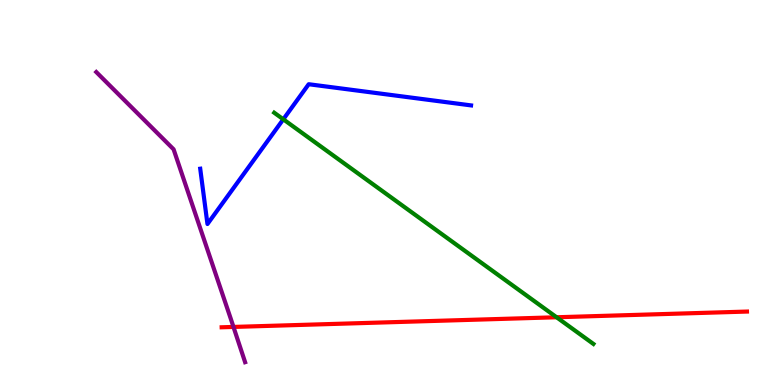[{'lines': ['blue', 'red'], 'intersections': []}, {'lines': ['green', 'red'], 'intersections': [{'x': 7.18, 'y': 1.76}]}, {'lines': ['purple', 'red'], 'intersections': [{'x': 3.01, 'y': 1.51}]}, {'lines': ['blue', 'green'], 'intersections': [{'x': 3.66, 'y': 6.9}]}, {'lines': ['blue', 'purple'], 'intersections': []}, {'lines': ['green', 'purple'], 'intersections': []}]